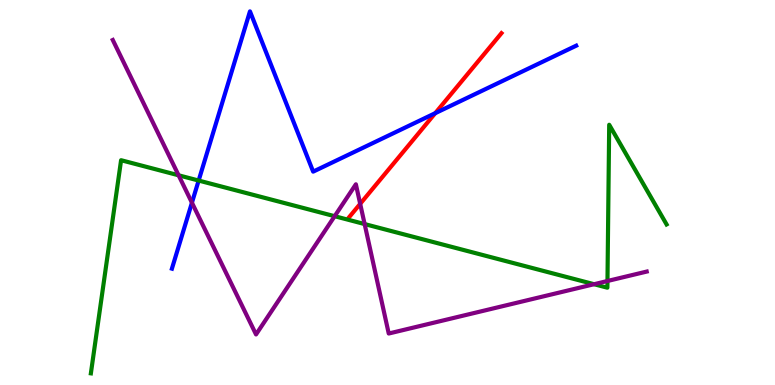[{'lines': ['blue', 'red'], 'intersections': [{'x': 5.62, 'y': 7.06}]}, {'lines': ['green', 'red'], 'intersections': []}, {'lines': ['purple', 'red'], 'intersections': [{'x': 4.65, 'y': 4.71}]}, {'lines': ['blue', 'green'], 'intersections': [{'x': 2.56, 'y': 5.31}]}, {'lines': ['blue', 'purple'], 'intersections': [{'x': 2.48, 'y': 4.74}]}, {'lines': ['green', 'purple'], 'intersections': [{'x': 2.3, 'y': 5.45}, {'x': 4.32, 'y': 4.38}, {'x': 4.71, 'y': 4.18}, {'x': 7.67, 'y': 2.62}, {'x': 7.84, 'y': 2.7}]}]